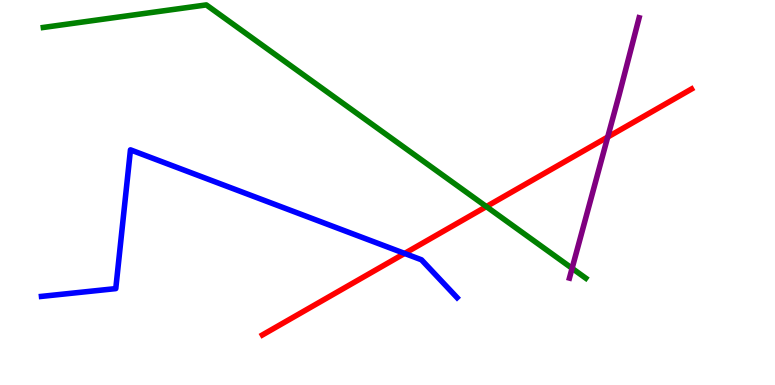[{'lines': ['blue', 'red'], 'intersections': [{'x': 5.22, 'y': 3.42}]}, {'lines': ['green', 'red'], 'intersections': [{'x': 6.28, 'y': 4.63}]}, {'lines': ['purple', 'red'], 'intersections': [{'x': 7.84, 'y': 6.44}]}, {'lines': ['blue', 'green'], 'intersections': []}, {'lines': ['blue', 'purple'], 'intersections': []}, {'lines': ['green', 'purple'], 'intersections': [{'x': 7.38, 'y': 3.03}]}]